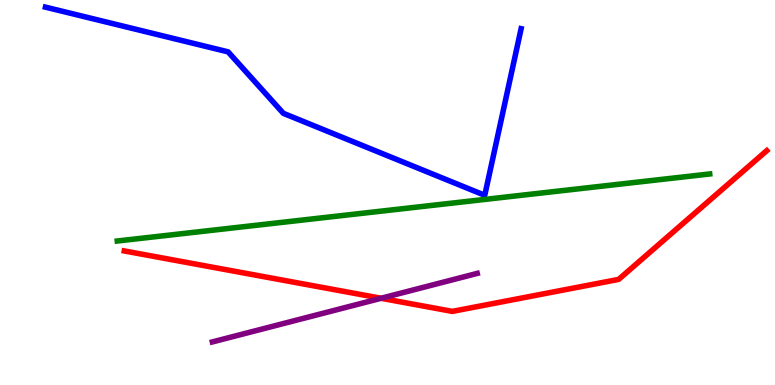[{'lines': ['blue', 'red'], 'intersections': []}, {'lines': ['green', 'red'], 'intersections': []}, {'lines': ['purple', 'red'], 'intersections': [{'x': 4.92, 'y': 2.25}]}, {'lines': ['blue', 'green'], 'intersections': []}, {'lines': ['blue', 'purple'], 'intersections': []}, {'lines': ['green', 'purple'], 'intersections': []}]